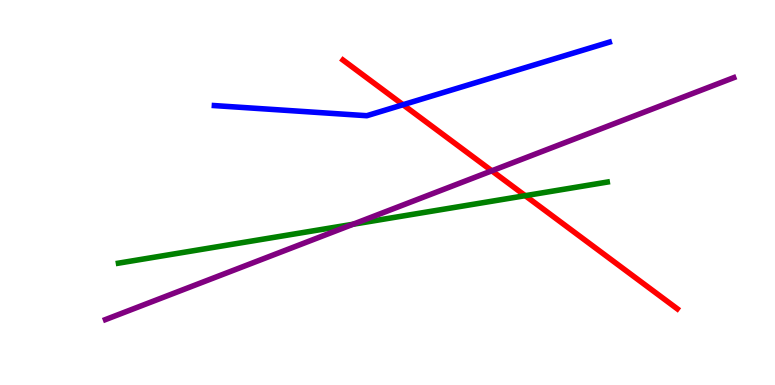[{'lines': ['blue', 'red'], 'intersections': [{'x': 5.2, 'y': 7.28}]}, {'lines': ['green', 'red'], 'intersections': [{'x': 6.78, 'y': 4.92}]}, {'lines': ['purple', 'red'], 'intersections': [{'x': 6.35, 'y': 5.56}]}, {'lines': ['blue', 'green'], 'intersections': []}, {'lines': ['blue', 'purple'], 'intersections': []}, {'lines': ['green', 'purple'], 'intersections': [{'x': 4.56, 'y': 4.18}]}]